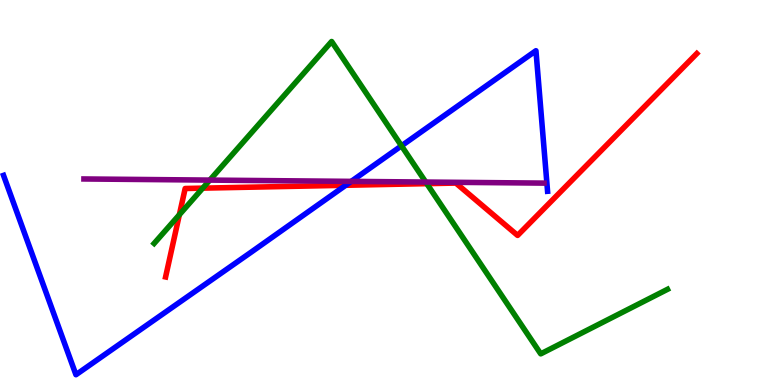[{'lines': ['blue', 'red'], 'intersections': [{'x': 4.46, 'y': 5.19}]}, {'lines': ['green', 'red'], 'intersections': [{'x': 2.31, 'y': 4.42}, {'x': 2.62, 'y': 5.11}, {'x': 5.51, 'y': 5.23}]}, {'lines': ['purple', 'red'], 'intersections': []}, {'lines': ['blue', 'green'], 'intersections': [{'x': 5.18, 'y': 6.21}]}, {'lines': ['blue', 'purple'], 'intersections': [{'x': 4.53, 'y': 5.29}]}, {'lines': ['green', 'purple'], 'intersections': [{'x': 2.71, 'y': 5.32}, {'x': 5.49, 'y': 5.27}]}]